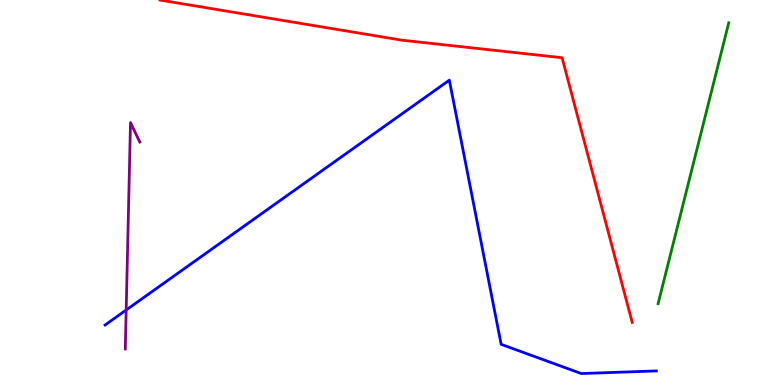[{'lines': ['blue', 'red'], 'intersections': []}, {'lines': ['green', 'red'], 'intersections': []}, {'lines': ['purple', 'red'], 'intersections': []}, {'lines': ['blue', 'green'], 'intersections': []}, {'lines': ['blue', 'purple'], 'intersections': [{'x': 1.63, 'y': 1.95}]}, {'lines': ['green', 'purple'], 'intersections': []}]